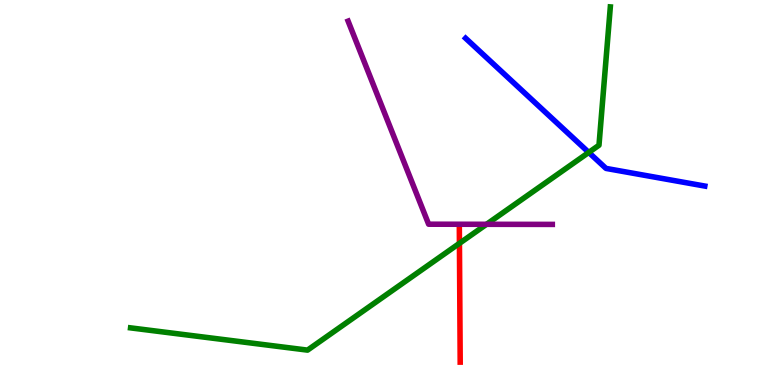[{'lines': ['blue', 'red'], 'intersections': []}, {'lines': ['green', 'red'], 'intersections': [{'x': 5.93, 'y': 3.68}]}, {'lines': ['purple', 'red'], 'intersections': []}, {'lines': ['blue', 'green'], 'intersections': [{'x': 7.6, 'y': 6.04}]}, {'lines': ['blue', 'purple'], 'intersections': []}, {'lines': ['green', 'purple'], 'intersections': [{'x': 6.28, 'y': 4.17}]}]